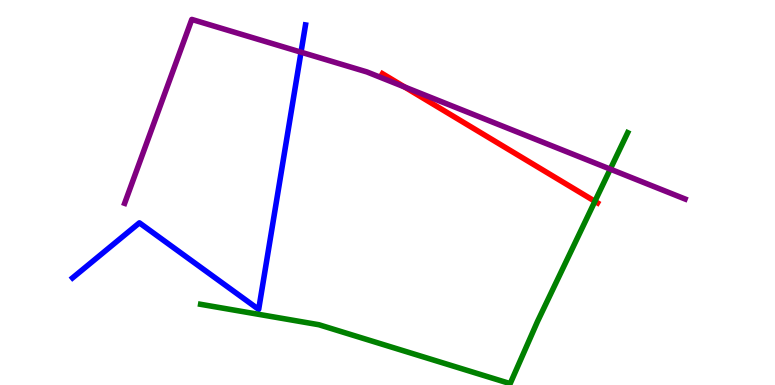[{'lines': ['blue', 'red'], 'intersections': []}, {'lines': ['green', 'red'], 'intersections': [{'x': 7.68, 'y': 4.77}]}, {'lines': ['purple', 'red'], 'intersections': [{'x': 5.22, 'y': 7.74}]}, {'lines': ['blue', 'green'], 'intersections': []}, {'lines': ['blue', 'purple'], 'intersections': [{'x': 3.88, 'y': 8.64}]}, {'lines': ['green', 'purple'], 'intersections': [{'x': 7.87, 'y': 5.61}]}]